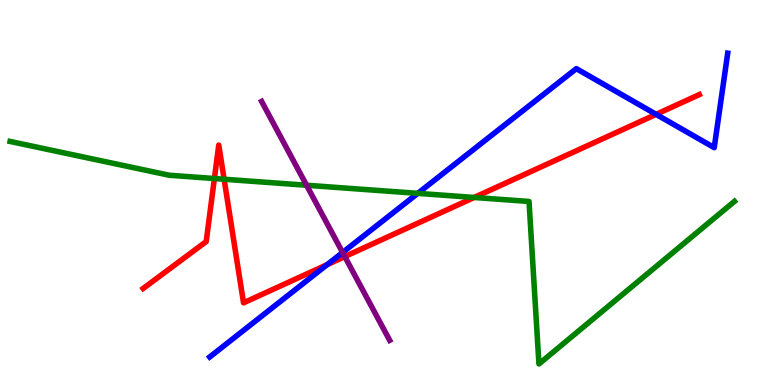[{'lines': ['blue', 'red'], 'intersections': [{'x': 4.22, 'y': 3.13}, {'x': 8.47, 'y': 7.03}]}, {'lines': ['green', 'red'], 'intersections': [{'x': 2.77, 'y': 5.36}, {'x': 2.89, 'y': 5.34}, {'x': 6.12, 'y': 4.87}]}, {'lines': ['purple', 'red'], 'intersections': [{'x': 4.45, 'y': 3.34}]}, {'lines': ['blue', 'green'], 'intersections': [{'x': 5.39, 'y': 4.98}]}, {'lines': ['blue', 'purple'], 'intersections': [{'x': 4.42, 'y': 3.44}]}, {'lines': ['green', 'purple'], 'intersections': [{'x': 3.96, 'y': 5.19}]}]